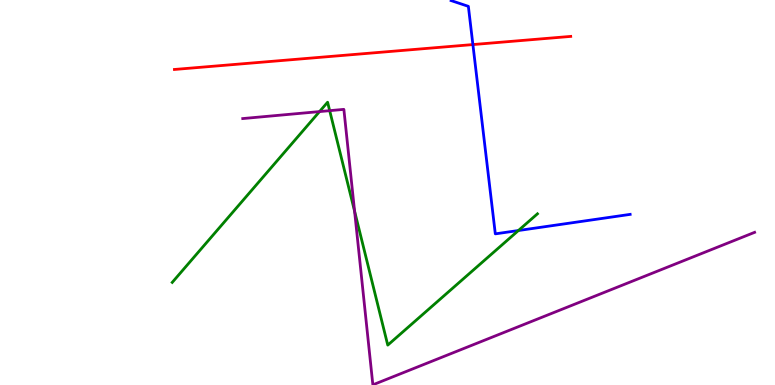[{'lines': ['blue', 'red'], 'intersections': [{'x': 6.1, 'y': 8.84}]}, {'lines': ['green', 'red'], 'intersections': []}, {'lines': ['purple', 'red'], 'intersections': []}, {'lines': ['blue', 'green'], 'intersections': [{'x': 6.69, 'y': 4.01}]}, {'lines': ['blue', 'purple'], 'intersections': []}, {'lines': ['green', 'purple'], 'intersections': [{'x': 4.12, 'y': 7.1}, {'x': 4.25, 'y': 7.13}, {'x': 4.58, 'y': 4.51}]}]